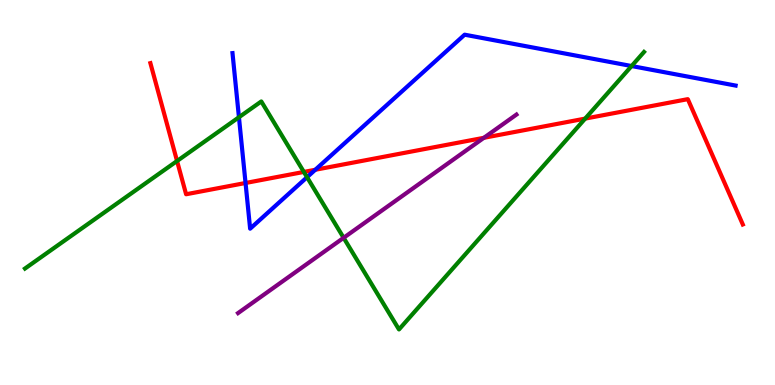[{'lines': ['blue', 'red'], 'intersections': [{'x': 3.17, 'y': 5.25}, {'x': 4.07, 'y': 5.59}]}, {'lines': ['green', 'red'], 'intersections': [{'x': 2.28, 'y': 5.82}, {'x': 3.92, 'y': 5.53}, {'x': 7.55, 'y': 6.92}]}, {'lines': ['purple', 'red'], 'intersections': [{'x': 6.24, 'y': 6.42}]}, {'lines': ['blue', 'green'], 'intersections': [{'x': 3.08, 'y': 6.95}, {'x': 3.96, 'y': 5.4}, {'x': 8.15, 'y': 8.28}]}, {'lines': ['blue', 'purple'], 'intersections': []}, {'lines': ['green', 'purple'], 'intersections': [{'x': 4.43, 'y': 3.82}]}]